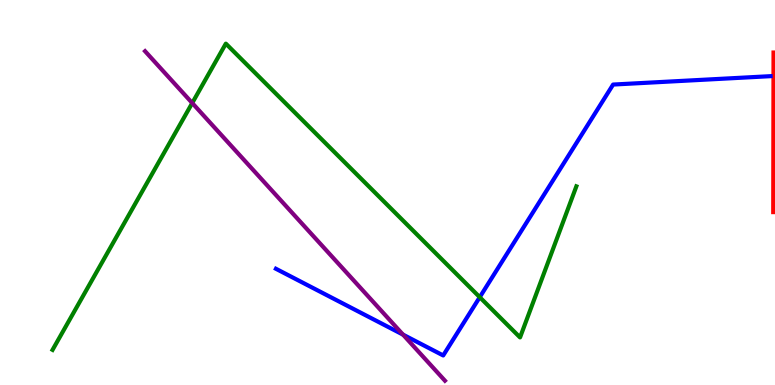[{'lines': ['blue', 'red'], 'intersections': []}, {'lines': ['green', 'red'], 'intersections': []}, {'lines': ['purple', 'red'], 'intersections': []}, {'lines': ['blue', 'green'], 'intersections': [{'x': 6.19, 'y': 2.28}]}, {'lines': ['blue', 'purple'], 'intersections': [{'x': 5.2, 'y': 1.31}]}, {'lines': ['green', 'purple'], 'intersections': [{'x': 2.48, 'y': 7.32}]}]